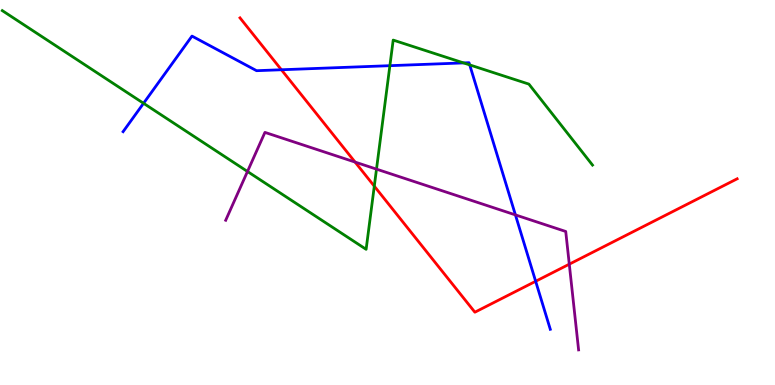[{'lines': ['blue', 'red'], 'intersections': [{'x': 3.63, 'y': 8.19}, {'x': 6.91, 'y': 2.69}]}, {'lines': ['green', 'red'], 'intersections': [{'x': 4.83, 'y': 5.16}]}, {'lines': ['purple', 'red'], 'intersections': [{'x': 4.58, 'y': 5.79}, {'x': 7.35, 'y': 3.14}]}, {'lines': ['blue', 'green'], 'intersections': [{'x': 1.85, 'y': 7.32}, {'x': 5.03, 'y': 8.29}, {'x': 5.98, 'y': 8.37}, {'x': 6.06, 'y': 8.31}]}, {'lines': ['blue', 'purple'], 'intersections': [{'x': 6.65, 'y': 4.42}]}, {'lines': ['green', 'purple'], 'intersections': [{'x': 3.19, 'y': 5.55}, {'x': 4.86, 'y': 5.61}]}]